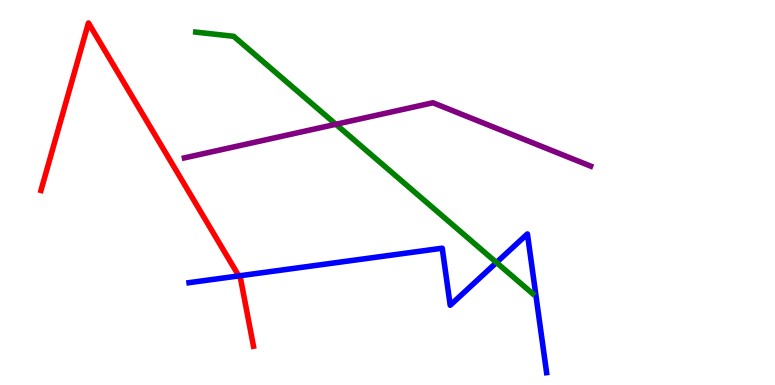[{'lines': ['blue', 'red'], 'intersections': [{'x': 3.08, 'y': 2.83}]}, {'lines': ['green', 'red'], 'intersections': []}, {'lines': ['purple', 'red'], 'intersections': []}, {'lines': ['blue', 'green'], 'intersections': [{'x': 6.41, 'y': 3.18}]}, {'lines': ['blue', 'purple'], 'intersections': []}, {'lines': ['green', 'purple'], 'intersections': [{'x': 4.33, 'y': 6.77}]}]